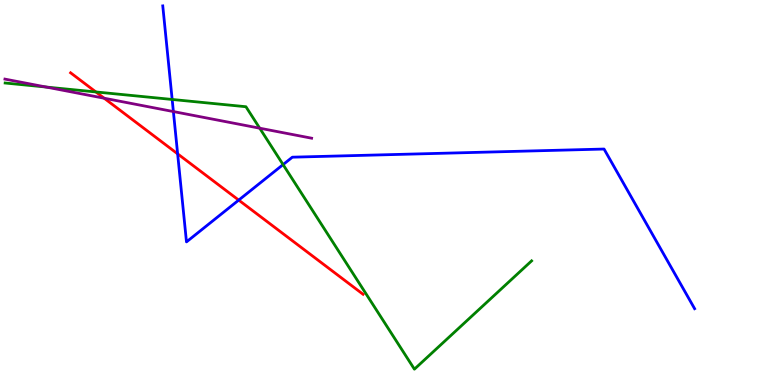[{'lines': ['blue', 'red'], 'intersections': [{'x': 2.29, 'y': 6.0}, {'x': 3.08, 'y': 4.8}]}, {'lines': ['green', 'red'], 'intersections': [{'x': 1.24, 'y': 7.61}]}, {'lines': ['purple', 'red'], 'intersections': [{'x': 1.34, 'y': 7.45}]}, {'lines': ['blue', 'green'], 'intersections': [{'x': 2.22, 'y': 7.42}, {'x': 3.65, 'y': 5.72}]}, {'lines': ['blue', 'purple'], 'intersections': [{'x': 2.24, 'y': 7.1}]}, {'lines': ['green', 'purple'], 'intersections': [{'x': 0.596, 'y': 7.74}, {'x': 3.35, 'y': 6.67}]}]